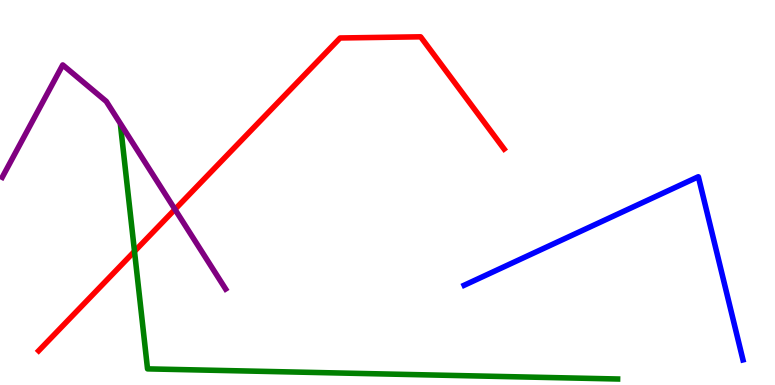[{'lines': ['blue', 'red'], 'intersections': []}, {'lines': ['green', 'red'], 'intersections': [{'x': 1.74, 'y': 3.47}]}, {'lines': ['purple', 'red'], 'intersections': [{'x': 2.26, 'y': 4.56}]}, {'lines': ['blue', 'green'], 'intersections': []}, {'lines': ['blue', 'purple'], 'intersections': []}, {'lines': ['green', 'purple'], 'intersections': []}]